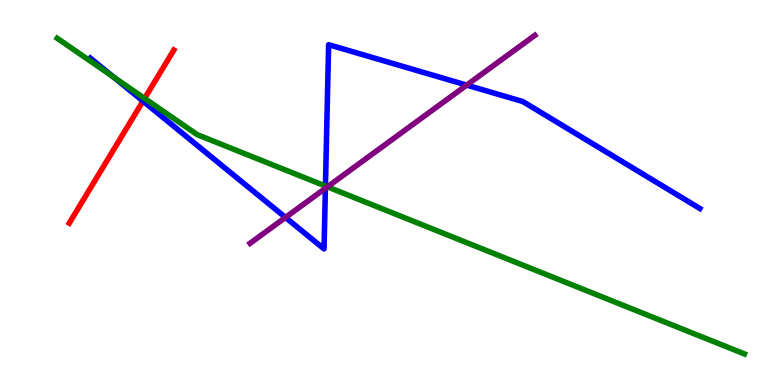[{'lines': ['blue', 'red'], 'intersections': [{'x': 1.84, 'y': 7.37}]}, {'lines': ['green', 'red'], 'intersections': [{'x': 1.87, 'y': 7.44}]}, {'lines': ['purple', 'red'], 'intersections': []}, {'lines': ['blue', 'green'], 'intersections': [{'x': 1.46, 'y': 8.0}, {'x': 4.2, 'y': 5.17}]}, {'lines': ['blue', 'purple'], 'intersections': [{'x': 3.68, 'y': 4.35}, {'x': 4.2, 'y': 5.11}, {'x': 6.02, 'y': 7.79}]}, {'lines': ['green', 'purple'], 'intersections': [{'x': 4.22, 'y': 5.15}]}]